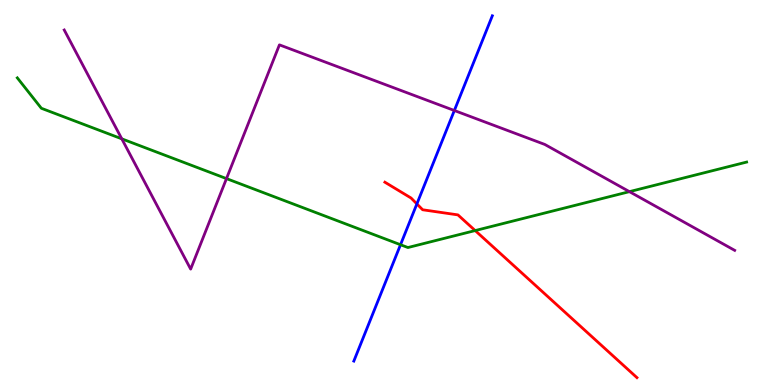[{'lines': ['blue', 'red'], 'intersections': [{'x': 5.38, 'y': 4.7}]}, {'lines': ['green', 'red'], 'intersections': [{'x': 6.13, 'y': 4.01}]}, {'lines': ['purple', 'red'], 'intersections': []}, {'lines': ['blue', 'green'], 'intersections': [{'x': 5.17, 'y': 3.64}]}, {'lines': ['blue', 'purple'], 'intersections': [{'x': 5.86, 'y': 7.13}]}, {'lines': ['green', 'purple'], 'intersections': [{'x': 1.57, 'y': 6.39}, {'x': 2.92, 'y': 5.36}, {'x': 8.12, 'y': 5.02}]}]